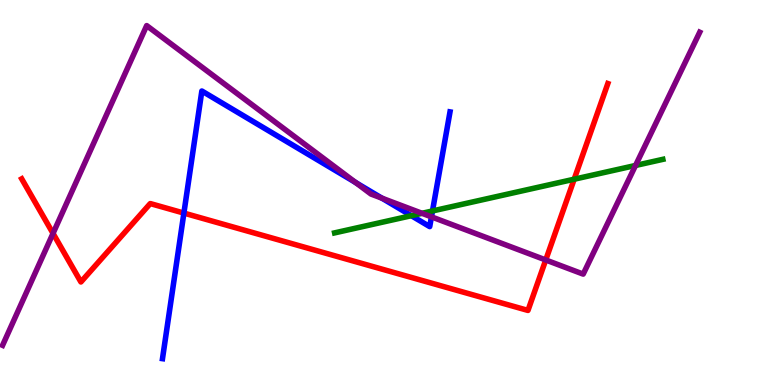[{'lines': ['blue', 'red'], 'intersections': [{'x': 2.37, 'y': 4.47}]}, {'lines': ['green', 'red'], 'intersections': [{'x': 7.41, 'y': 5.35}]}, {'lines': ['purple', 'red'], 'intersections': [{'x': 0.684, 'y': 3.94}, {'x': 7.04, 'y': 3.25}]}, {'lines': ['blue', 'green'], 'intersections': [{'x': 5.31, 'y': 4.4}, {'x': 5.58, 'y': 4.52}]}, {'lines': ['blue', 'purple'], 'intersections': [{'x': 4.59, 'y': 5.26}, {'x': 4.93, 'y': 4.85}, {'x': 5.57, 'y': 4.37}]}, {'lines': ['green', 'purple'], 'intersections': [{'x': 5.45, 'y': 4.46}, {'x': 8.2, 'y': 5.7}]}]